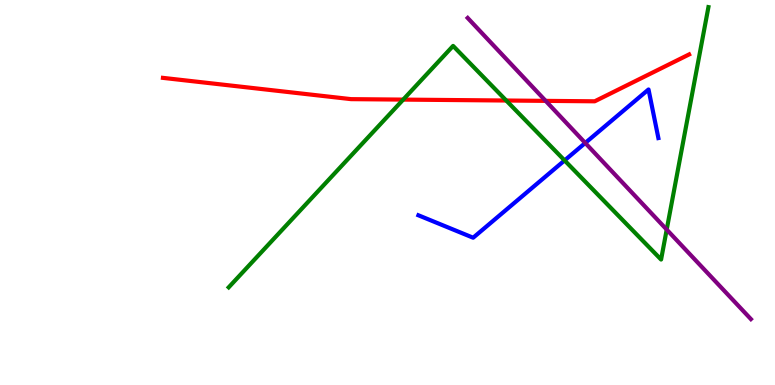[{'lines': ['blue', 'red'], 'intersections': []}, {'lines': ['green', 'red'], 'intersections': [{'x': 5.2, 'y': 7.41}, {'x': 6.53, 'y': 7.39}]}, {'lines': ['purple', 'red'], 'intersections': [{'x': 7.04, 'y': 7.38}]}, {'lines': ['blue', 'green'], 'intersections': [{'x': 7.28, 'y': 5.83}]}, {'lines': ['blue', 'purple'], 'intersections': [{'x': 7.55, 'y': 6.29}]}, {'lines': ['green', 'purple'], 'intersections': [{'x': 8.6, 'y': 4.04}]}]